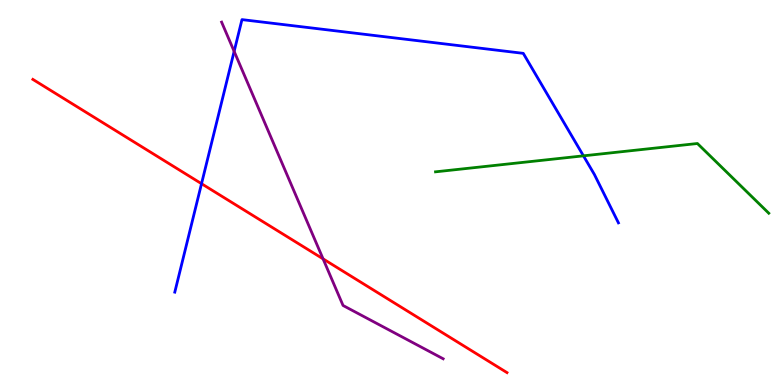[{'lines': ['blue', 'red'], 'intersections': [{'x': 2.6, 'y': 5.23}]}, {'lines': ['green', 'red'], 'intersections': []}, {'lines': ['purple', 'red'], 'intersections': [{'x': 4.17, 'y': 3.28}]}, {'lines': ['blue', 'green'], 'intersections': [{'x': 7.53, 'y': 5.95}]}, {'lines': ['blue', 'purple'], 'intersections': [{'x': 3.02, 'y': 8.67}]}, {'lines': ['green', 'purple'], 'intersections': []}]